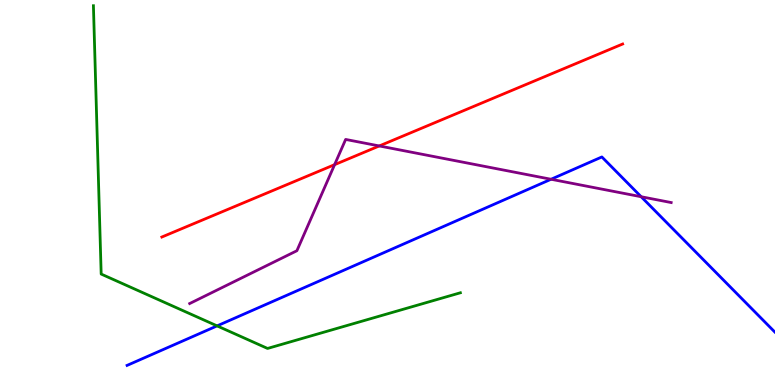[{'lines': ['blue', 'red'], 'intersections': []}, {'lines': ['green', 'red'], 'intersections': []}, {'lines': ['purple', 'red'], 'intersections': [{'x': 4.32, 'y': 5.72}, {'x': 4.89, 'y': 6.21}]}, {'lines': ['blue', 'green'], 'intersections': [{'x': 2.8, 'y': 1.54}]}, {'lines': ['blue', 'purple'], 'intersections': [{'x': 7.11, 'y': 5.34}, {'x': 8.27, 'y': 4.89}]}, {'lines': ['green', 'purple'], 'intersections': []}]